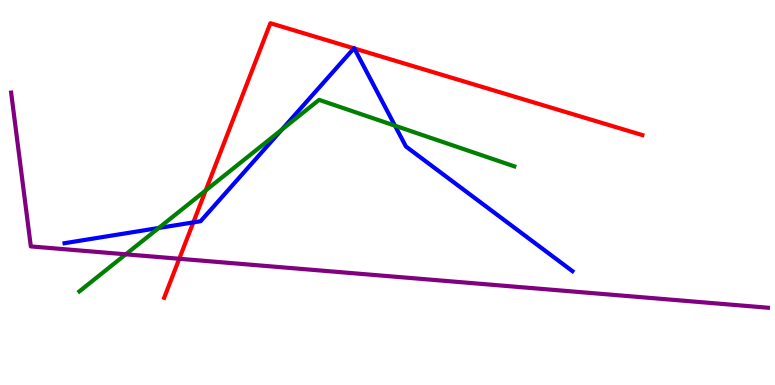[{'lines': ['blue', 'red'], 'intersections': [{'x': 2.49, 'y': 4.22}, {'x': 4.57, 'y': 8.74}, {'x': 4.57, 'y': 8.74}]}, {'lines': ['green', 'red'], 'intersections': [{'x': 2.65, 'y': 5.05}]}, {'lines': ['purple', 'red'], 'intersections': [{'x': 2.31, 'y': 3.28}]}, {'lines': ['blue', 'green'], 'intersections': [{'x': 2.05, 'y': 4.08}, {'x': 3.64, 'y': 6.63}, {'x': 5.1, 'y': 6.74}]}, {'lines': ['blue', 'purple'], 'intersections': []}, {'lines': ['green', 'purple'], 'intersections': [{'x': 1.62, 'y': 3.39}]}]